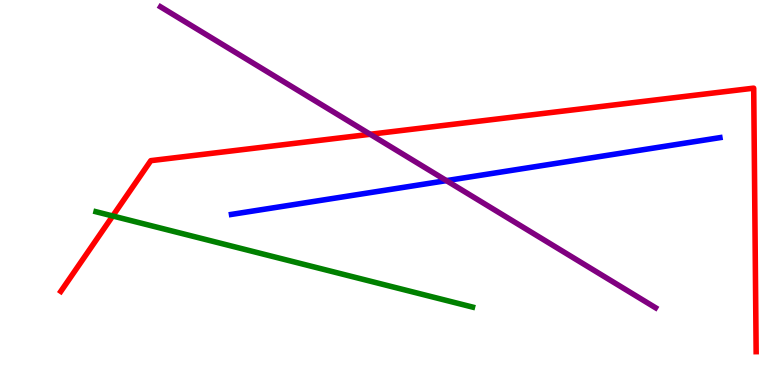[{'lines': ['blue', 'red'], 'intersections': []}, {'lines': ['green', 'red'], 'intersections': [{'x': 1.45, 'y': 4.39}]}, {'lines': ['purple', 'red'], 'intersections': [{'x': 4.78, 'y': 6.51}]}, {'lines': ['blue', 'green'], 'intersections': []}, {'lines': ['blue', 'purple'], 'intersections': [{'x': 5.76, 'y': 5.31}]}, {'lines': ['green', 'purple'], 'intersections': []}]